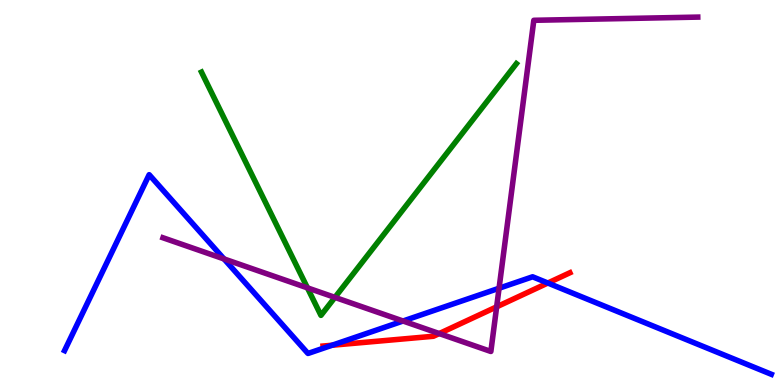[{'lines': ['blue', 'red'], 'intersections': [{'x': 4.28, 'y': 1.03}, {'x': 7.07, 'y': 2.65}]}, {'lines': ['green', 'red'], 'intersections': []}, {'lines': ['purple', 'red'], 'intersections': [{'x': 5.67, 'y': 1.34}, {'x': 6.41, 'y': 2.03}]}, {'lines': ['blue', 'green'], 'intersections': []}, {'lines': ['blue', 'purple'], 'intersections': [{'x': 2.89, 'y': 3.27}, {'x': 5.2, 'y': 1.66}, {'x': 6.44, 'y': 2.51}]}, {'lines': ['green', 'purple'], 'intersections': [{'x': 3.97, 'y': 2.52}, {'x': 4.32, 'y': 2.28}]}]